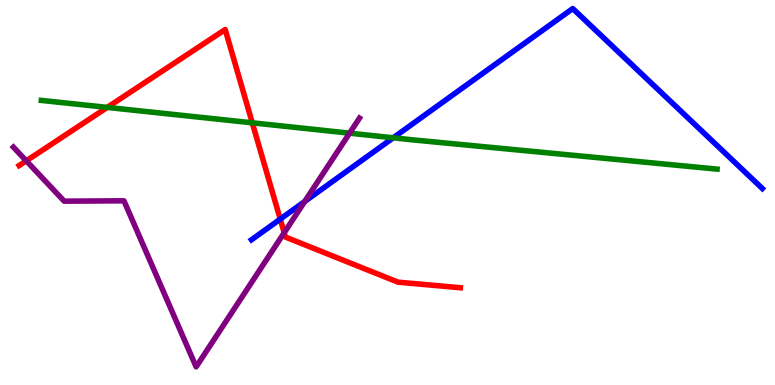[{'lines': ['blue', 'red'], 'intersections': [{'x': 3.62, 'y': 4.31}]}, {'lines': ['green', 'red'], 'intersections': [{'x': 1.38, 'y': 7.21}, {'x': 3.26, 'y': 6.81}]}, {'lines': ['purple', 'red'], 'intersections': [{'x': 0.339, 'y': 5.82}, {'x': 3.67, 'y': 3.95}]}, {'lines': ['blue', 'green'], 'intersections': [{'x': 5.07, 'y': 6.42}]}, {'lines': ['blue', 'purple'], 'intersections': [{'x': 3.93, 'y': 4.77}]}, {'lines': ['green', 'purple'], 'intersections': [{'x': 4.51, 'y': 6.54}]}]